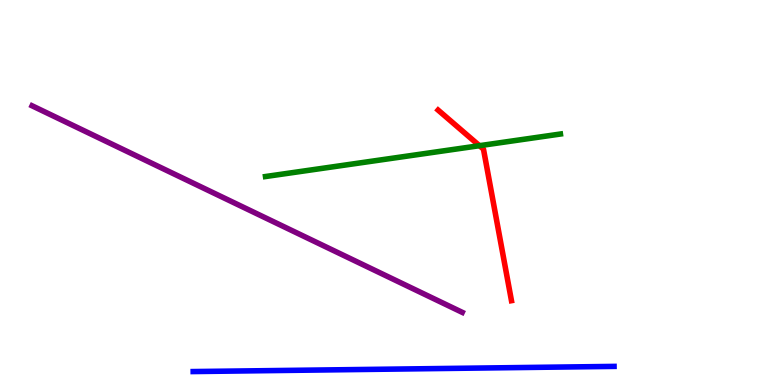[{'lines': ['blue', 'red'], 'intersections': []}, {'lines': ['green', 'red'], 'intersections': [{'x': 6.19, 'y': 6.22}]}, {'lines': ['purple', 'red'], 'intersections': []}, {'lines': ['blue', 'green'], 'intersections': []}, {'lines': ['blue', 'purple'], 'intersections': []}, {'lines': ['green', 'purple'], 'intersections': []}]